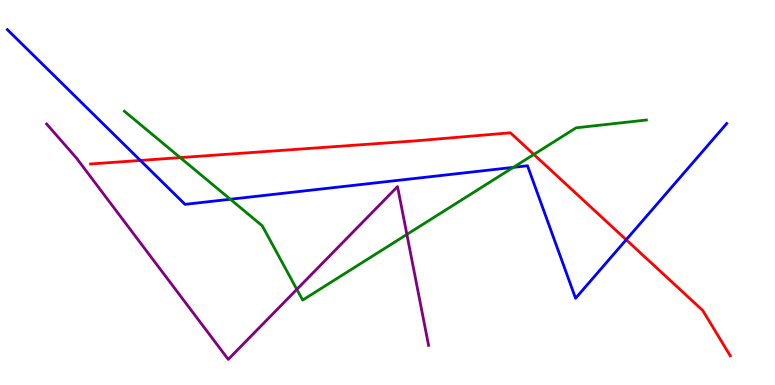[{'lines': ['blue', 'red'], 'intersections': [{'x': 1.81, 'y': 5.83}, {'x': 8.08, 'y': 3.77}]}, {'lines': ['green', 'red'], 'intersections': [{'x': 2.33, 'y': 5.91}, {'x': 6.89, 'y': 5.99}]}, {'lines': ['purple', 'red'], 'intersections': []}, {'lines': ['blue', 'green'], 'intersections': [{'x': 2.97, 'y': 4.82}, {'x': 6.62, 'y': 5.65}]}, {'lines': ['blue', 'purple'], 'intersections': []}, {'lines': ['green', 'purple'], 'intersections': [{'x': 3.83, 'y': 2.48}, {'x': 5.25, 'y': 3.91}]}]